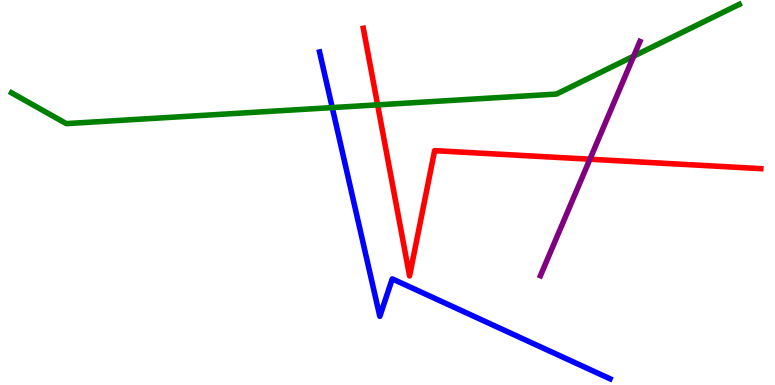[{'lines': ['blue', 'red'], 'intersections': []}, {'lines': ['green', 'red'], 'intersections': [{'x': 4.87, 'y': 7.28}]}, {'lines': ['purple', 'red'], 'intersections': [{'x': 7.61, 'y': 5.86}]}, {'lines': ['blue', 'green'], 'intersections': [{'x': 4.29, 'y': 7.21}]}, {'lines': ['blue', 'purple'], 'intersections': []}, {'lines': ['green', 'purple'], 'intersections': [{'x': 8.18, 'y': 8.54}]}]